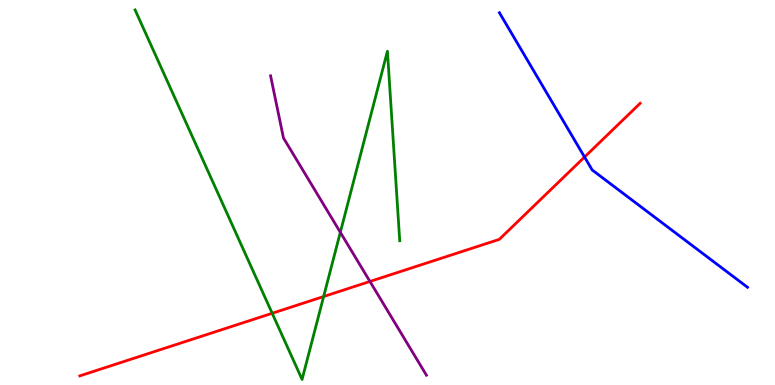[{'lines': ['blue', 'red'], 'intersections': [{'x': 7.54, 'y': 5.92}]}, {'lines': ['green', 'red'], 'intersections': [{'x': 3.51, 'y': 1.86}, {'x': 4.18, 'y': 2.3}]}, {'lines': ['purple', 'red'], 'intersections': [{'x': 4.77, 'y': 2.69}]}, {'lines': ['blue', 'green'], 'intersections': []}, {'lines': ['blue', 'purple'], 'intersections': []}, {'lines': ['green', 'purple'], 'intersections': [{'x': 4.39, 'y': 3.97}]}]